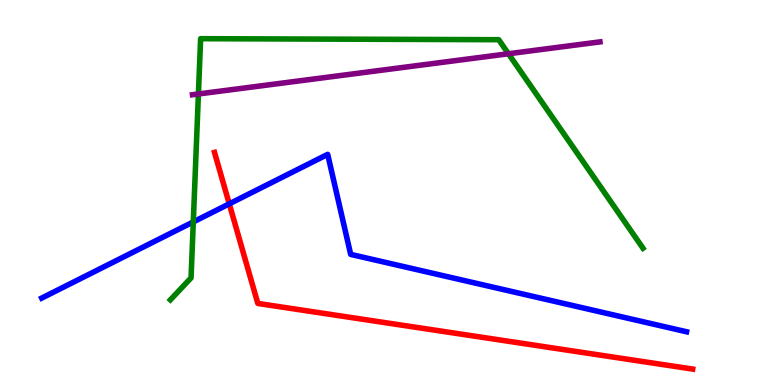[{'lines': ['blue', 'red'], 'intersections': [{'x': 2.96, 'y': 4.71}]}, {'lines': ['green', 'red'], 'intersections': []}, {'lines': ['purple', 'red'], 'intersections': []}, {'lines': ['blue', 'green'], 'intersections': [{'x': 2.49, 'y': 4.24}]}, {'lines': ['blue', 'purple'], 'intersections': []}, {'lines': ['green', 'purple'], 'intersections': [{'x': 2.56, 'y': 7.56}, {'x': 6.56, 'y': 8.6}]}]